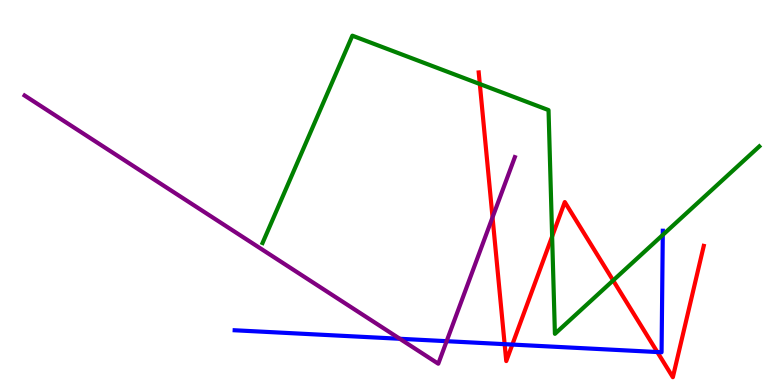[{'lines': ['blue', 'red'], 'intersections': [{'x': 6.51, 'y': 1.06}, {'x': 6.61, 'y': 1.05}, {'x': 8.48, 'y': 0.856}]}, {'lines': ['green', 'red'], 'intersections': [{'x': 6.19, 'y': 7.82}, {'x': 7.12, 'y': 3.86}, {'x': 7.91, 'y': 2.72}]}, {'lines': ['purple', 'red'], 'intersections': [{'x': 6.36, 'y': 4.35}]}, {'lines': ['blue', 'green'], 'intersections': [{'x': 8.55, 'y': 3.9}]}, {'lines': ['blue', 'purple'], 'intersections': [{'x': 5.16, 'y': 1.2}, {'x': 5.76, 'y': 1.14}]}, {'lines': ['green', 'purple'], 'intersections': []}]